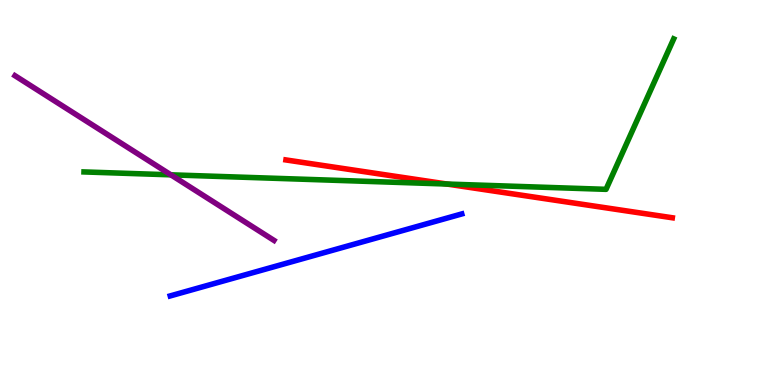[{'lines': ['blue', 'red'], 'intersections': []}, {'lines': ['green', 'red'], 'intersections': [{'x': 5.77, 'y': 5.22}]}, {'lines': ['purple', 'red'], 'intersections': []}, {'lines': ['blue', 'green'], 'intersections': []}, {'lines': ['blue', 'purple'], 'intersections': []}, {'lines': ['green', 'purple'], 'intersections': [{'x': 2.2, 'y': 5.46}]}]